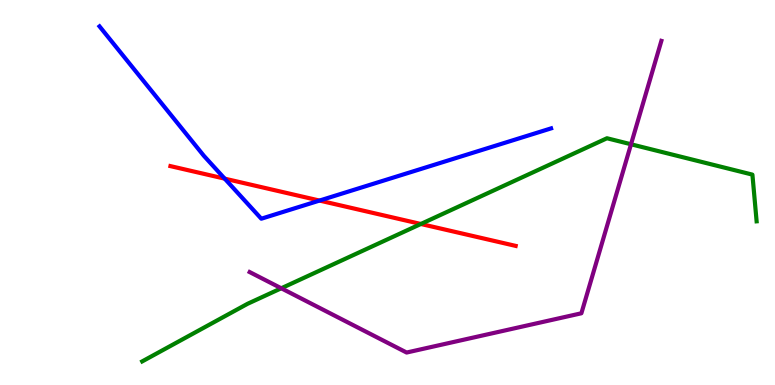[{'lines': ['blue', 'red'], 'intersections': [{'x': 2.9, 'y': 5.36}, {'x': 4.12, 'y': 4.79}]}, {'lines': ['green', 'red'], 'intersections': [{'x': 5.43, 'y': 4.18}]}, {'lines': ['purple', 'red'], 'intersections': []}, {'lines': ['blue', 'green'], 'intersections': []}, {'lines': ['blue', 'purple'], 'intersections': []}, {'lines': ['green', 'purple'], 'intersections': [{'x': 3.63, 'y': 2.51}, {'x': 8.14, 'y': 6.25}]}]